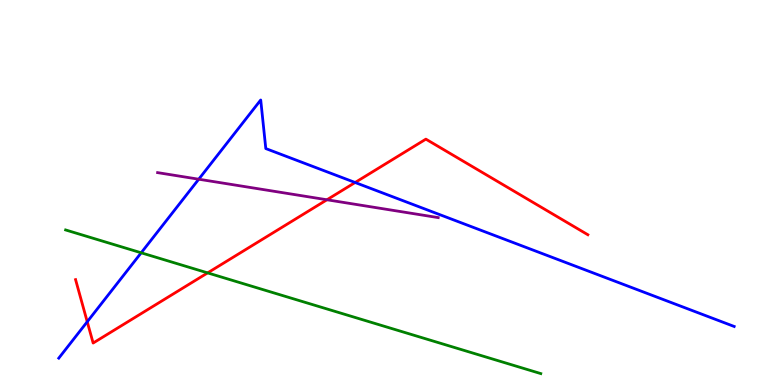[{'lines': ['blue', 'red'], 'intersections': [{'x': 1.13, 'y': 1.64}, {'x': 4.58, 'y': 5.26}]}, {'lines': ['green', 'red'], 'intersections': [{'x': 2.68, 'y': 2.91}]}, {'lines': ['purple', 'red'], 'intersections': [{'x': 4.22, 'y': 4.81}]}, {'lines': ['blue', 'green'], 'intersections': [{'x': 1.82, 'y': 3.43}]}, {'lines': ['blue', 'purple'], 'intersections': [{'x': 2.56, 'y': 5.35}]}, {'lines': ['green', 'purple'], 'intersections': []}]